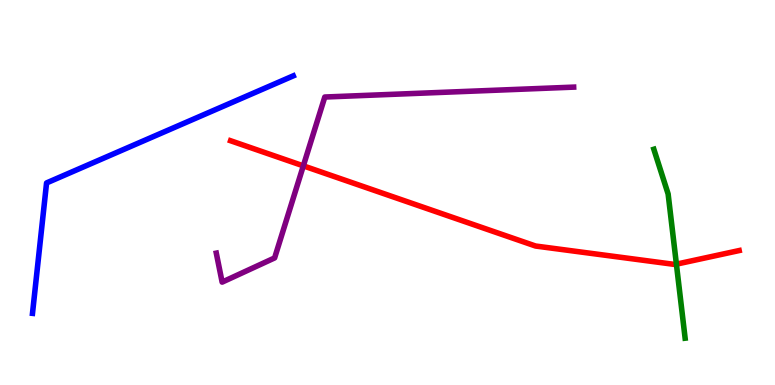[{'lines': ['blue', 'red'], 'intersections': []}, {'lines': ['green', 'red'], 'intersections': [{'x': 8.73, 'y': 3.14}]}, {'lines': ['purple', 'red'], 'intersections': [{'x': 3.91, 'y': 5.69}]}, {'lines': ['blue', 'green'], 'intersections': []}, {'lines': ['blue', 'purple'], 'intersections': []}, {'lines': ['green', 'purple'], 'intersections': []}]